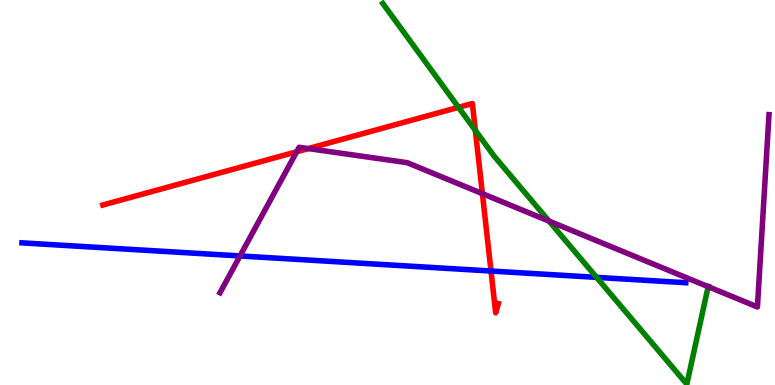[{'lines': ['blue', 'red'], 'intersections': [{'x': 6.34, 'y': 2.96}]}, {'lines': ['green', 'red'], 'intersections': [{'x': 5.92, 'y': 7.21}, {'x': 6.13, 'y': 6.61}]}, {'lines': ['purple', 'red'], 'intersections': [{'x': 3.83, 'y': 6.06}, {'x': 3.98, 'y': 6.14}, {'x': 6.22, 'y': 4.97}]}, {'lines': ['blue', 'green'], 'intersections': [{'x': 7.7, 'y': 2.8}]}, {'lines': ['blue', 'purple'], 'intersections': [{'x': 3.1, 'y': 3.35}]}, {'lines': ['green', 'purple'], 'intersections': [{'x': 7.08, 'y': 4.26}, {'x': 9.14, 'y': 2.55}]}]